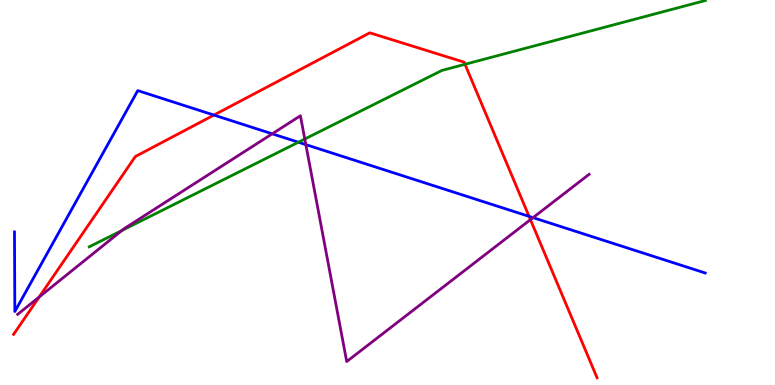[{'lines': ['blue', 'red'], 'intersections': [{'x': 2.76, 'y': 7.01}, {'x': 6.83, 'y': 4.38}]}, {'lines': ['green', 'red'], 'intersections': [{'x': 6.0, 'y': 8.33}]}, {'lines': ['purple', 'red'], 'intersections': [{'x': 0.505, 'y': 2.28}, {'x': 6.84, 'y': 4.29}]}, {'lines': ['blue', 'green'], 'intersections': [{'x': 3.85, 'y': 6.31}]}, {'lines': ['blue', 'purple'], 'intersections': [{'x': 3.51, 'y': 6.52}, {'x': 3.95, 'y': 6.24}, {'x': 6.88, 'y': 4.35}]}, {'lines': ['green', 'purple'], 'intersections': [{'x': 1.57, 'y': 4.01}, {'x': 3.93, 'y': 6.39}]}]